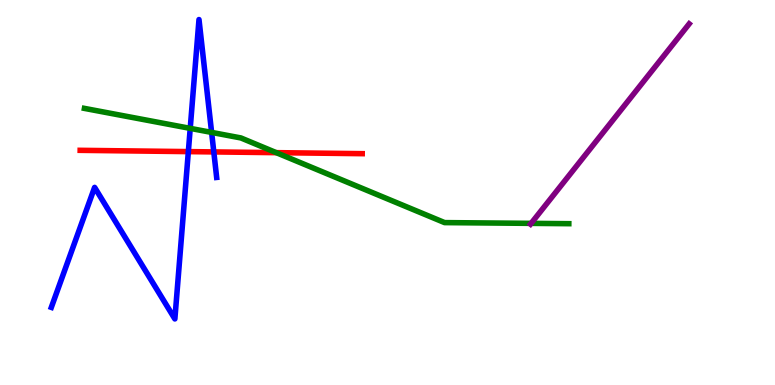[{'lines': ['blue', 'red'], 'intersections': [{'x': 2.43, 'y': 6.06}, {'x': 2.76, 'y': 6.05}]}, {'lines': ['green', 'red'], 'intersections': [{'x': 3.57, 'y': 6.03}]}, {'lines': ['purple', 'red'], 'intersections': []}, {'lines': ['blue', 'green'], 'intersections': [{'x': 2.45, 'y': 6.67}, {'x': 2.73, 'y': 6.56}]}, {'lines': ['blue', 'purple'], 'intersections': []}, {'lines': ['green', 'purple'], 'intersections': [{'x': 6.85, 'y': 4.2}]}]